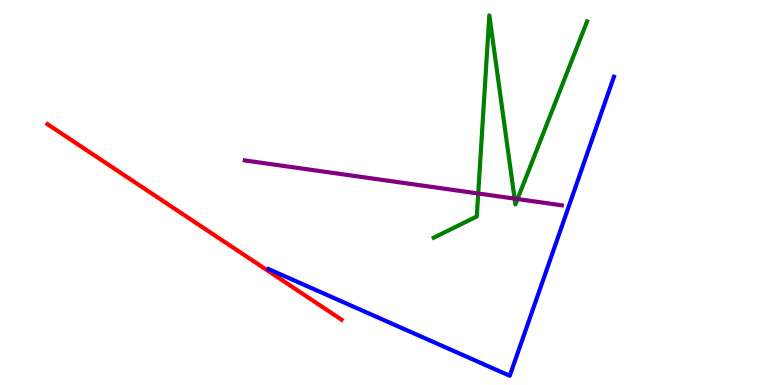[{'lines': ['blue', 'red'], 'intersections': []}, {'lines': ['green', 'red'], 'intersections': []}, {'lines': ['purple', 'red'], 'intersections': []}, {'lines': ['blue', 'green'], 'intersections': []}, {'lines': ['blue', 'purple'], 'intersections': []}, {'lines': ['green', 'purple'], 'intersections': [{'x': 6.17, 'y': 4.97}, {'x': 6.64, 'y': 4.84}, {'x': 6.68, 'y': 4.83}]}]